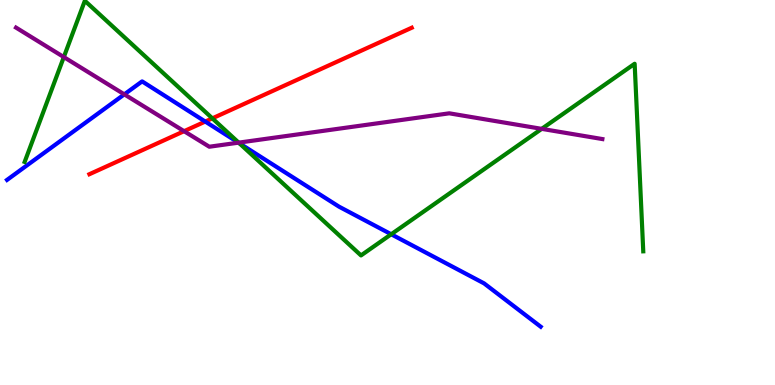[{'lines': ['blue', 'red'], 'intersections': [{'x': 2.65, 'y': 6.84}]}, {'lines': ['green', 'red'], 'intersections': [{'x': 2.74, 'y': 6.93}]}, {'lines': ['purple', 'red'], 'intersections': [{'x': 2.38, 'y': 6.59}]}, {'lines': ['blue', 'green'], 'intersections': [{'x': 3.09, 'y': 6.28}, {'x': 5.05, 'y': 3.92}]}, {'lines': ['blue', 'purple'], 'intersections': [{'x': 1.6, 'y': 7.55}, {'x': 3.08, 'y': 6.29}]}, {'lines': ['green', 'purple'], 'intersections': [{'x': 0.823, 'y': 8.52}, {'x': 3.08, 'y': 6.3}, {'x': 6.99, 'y': 6.65}]}]